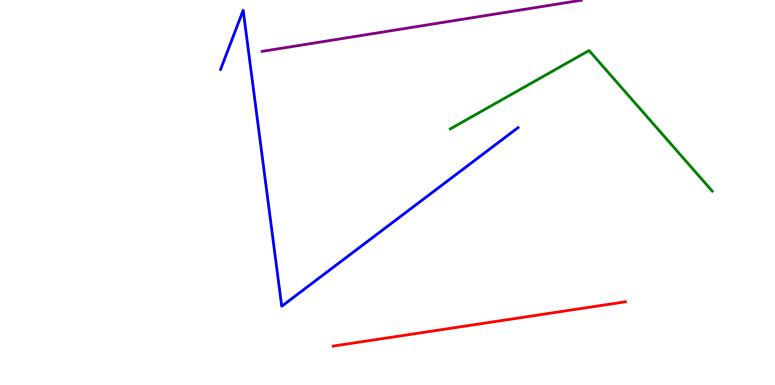[{'lines': ['blue', 'red'], 'intersections': []}, {'lines': ['green', 'red'], 'intersections': []}, {'lines': ['purple', 'red'], 'intersections': []}, {'lines': ['blue', 'green'], 'intersections': []}, {'lines': ['blue', 'purple'], 'intersections': []}, {'lines': ['green', 'purple'], 'intersections': []}]